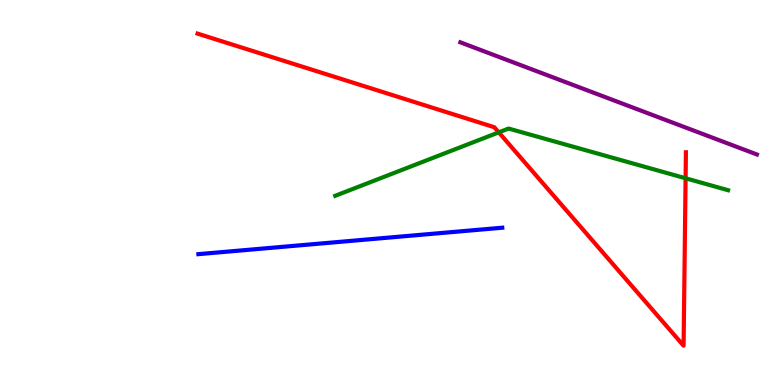[{'lines': ['blue', 'red'], 'intersections': []}, {'lines': ['green', 'red'], 'intersections': [{'x': 6.44, 'y': 6.56}, {'x': 8.85, 'y': 5.37}]}, {'lines': ['purple', 'red'], 'intersections': []}, {'lines': ['blue', 'green'], 'intersections': []}, {'lines': ['blue', 'purple'], 'intersections': []}, {'lines': ['green', 'purple'], 'intersections': []}]